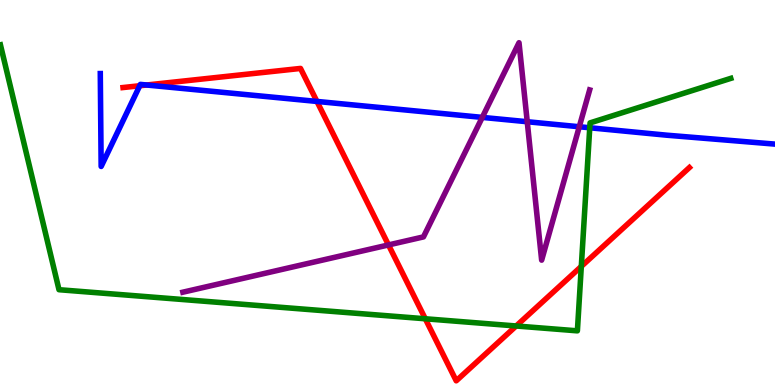[{'lines': ['blue', 'red'], 'intersections': [{'x': 1.8, 'y': 7.77}, {'x': 1.89, 'y': 7.79}, {'x': 4.09, 'y': 7.37}]}, {'lines': ['green', 'red'], 'intersections': [{'x': 5.49, 'y': 1.72}, {'x': 6.66, 'y': 1.53}, {'x': 7.5, 'y': 3.08}]}, {'lines': ['purple', 'red'], 'intersections': [{'x': 5.01, 'y': 3.64}]}, {'lines': ['blue', 'green'], 'intersections': [{'x': 7.61, 'y': 6.68}]}, {'lines': ['blue', 'purple'], 'intersections': [{'x': 6.22, 'y': 6.95}, {'x': 6.8, 'y': 6.84}, {'x': 7.47, 'y': 6.71}]}, {'lines': ['green', 'purple'], 'intersections': []}]